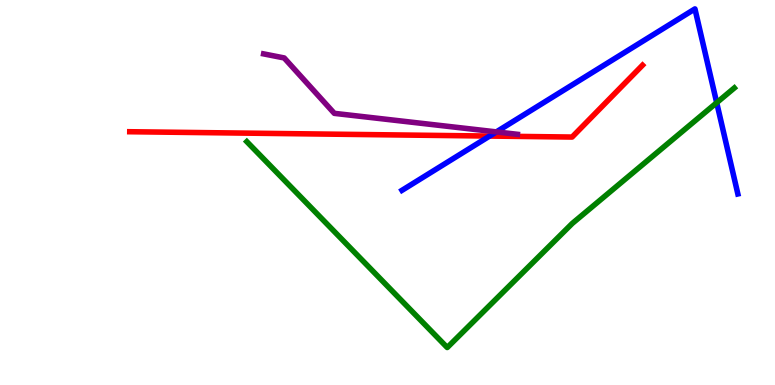[{'lines': ['blue', 'red'], 'intersections': [{'x': 6.32, 'y': 6.47}]}, {'lines': ['green', 'red'], 'intersections': []}, {'lines': ['purple', 'red'], 'intersections': []}, {'lines': ['blue', 'green'], 'intersections': [{'x': 9.25, 'y': 7.33}]}, {'lines': ['blue', 'purple'], 'intersections': [{'x': 6.4, 'y': 6.57}]}, {'lines': ['green', 'purple'], 'intersections': []}]